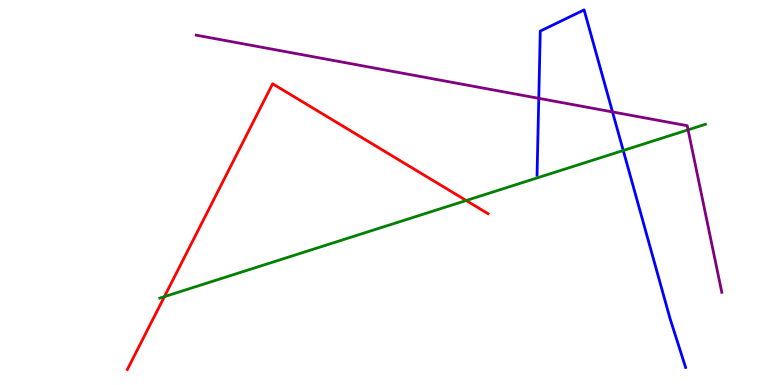[{'lines': ['blue', 'red'], 'intersections': []}, {'lines': ['green', 'red'], 'intersections': [{'x': 2.12, 'y': 2.29}, {'x': 6.02, 'y': 4.79}]}, {'lines': ['purple', 'red'], 'intersections': []}, {'lines': ['blue', 'green'], 'intersections': [{'x': 8.04, 'y': 6.09}]}, {'lines': ['blue', 'purple'], 'intersections': [{'x': 6.95, 'y': 7.45}, {'x': 7.9, 'y': 7.09}]}, {'lines': ['green', 'purple'], 'intersections': [{'x': 8.88, 'y': 6.63}]}]